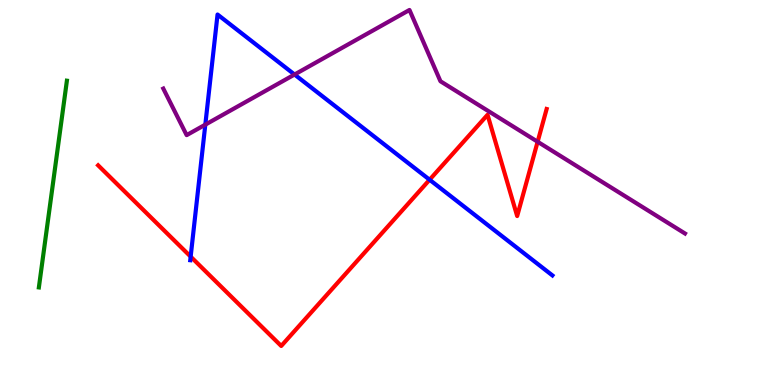[{'lines': ['blue', 'red'], 'intersections': [{'x': 2.46, 'y': 3.33}, {'x': 5.54, 'y': 5.33}]}, {'lines': ['green', 'red'], 'intersections': []}, {'lines': ['purple', 'red'], 'intersections': [{'x': 6.94, 'y': 6.32}]}, {'lines': ['blue', 'green'], 'intersections': []}, {'lines': ['blue', 'purple'], 'intersections': [{'x': 2.65, 'y': 6.76}, {'x': 3.8, 'y': 8.06}]}, {'lines': ['green', 'purple'], 'intersections': []}]